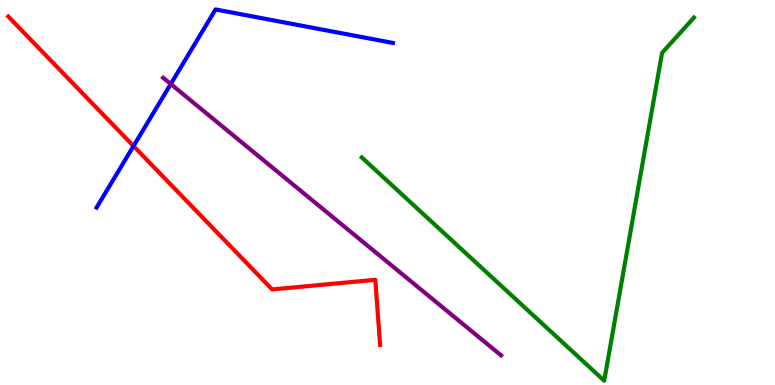[{'lines': ['blue', 'red'], 'intersections': [{'x': 1.72, 'y': 6.21}]}, {'lines': ['green', 'red'], 'intersections': []}, {'lines': ['purple', 'red'], 'intersections': []}, {'lines': ['blue', 'green'], 'intersections': []}, {'lines': ['blue', 'purple'], 'intersections': [{'x': 2.2, 'y': 7.82}]}, {'lines': ['green', 'purple'], 'intersections': []}]